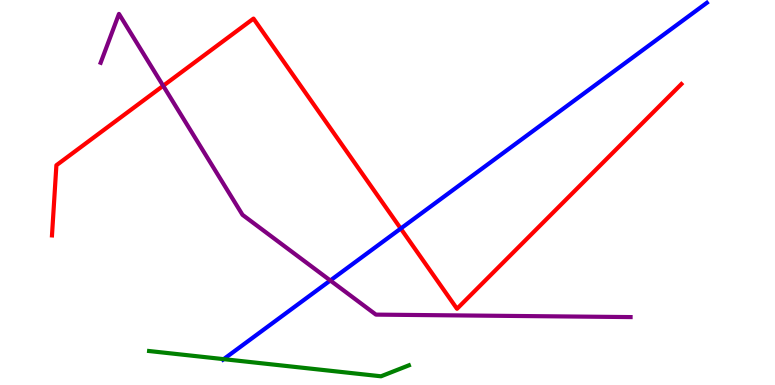[{'lines': ['blue', 'red'], 'intersections': [{'x': 5.17, 'y': 4.06}]}, {'lines': ['green', 'red'], 'intersections': []}, {'lines': ['purple', 'red'], 'intersections': [{'x': 2.11, 'y': 7.77}]}, {'lines': ['blue', 'green'], 'intersections': [{'x': 2.89, 'y': 0.671}]}, {'lines': ['blue', 'purple'], 'intersections': [{'x': 4.26, 'y': 2.71}]}, {'lines': ['green', 'purple'], 'intersections': []}]